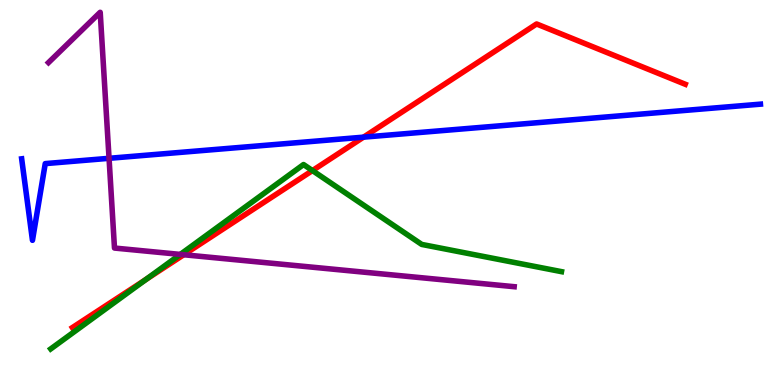[{'lines': ['blue', 'red'], 'intersections': [{'x': 4.69, 'y': 6.44}]}, {'lines': ['green', 'red'], 'intersections': [{'x': 1.88, 'y': 2.74}, {'x': 4.03, 'y': 5.57}]}, {'lines': ['purple', 'red'], 'intersections': [{'x': 2.37, 'y': 3.38}]}, {'lines': ['blue', 'green'], 'intersections': []}, {'lines': ['blue', 'purple'], 'intersections': [{'x': 1.41, 'y': 5.89}]}, {'lines': ['green', 'purple'], 'intersections': [{'x': 2.33, 'y': 3.39}]}]